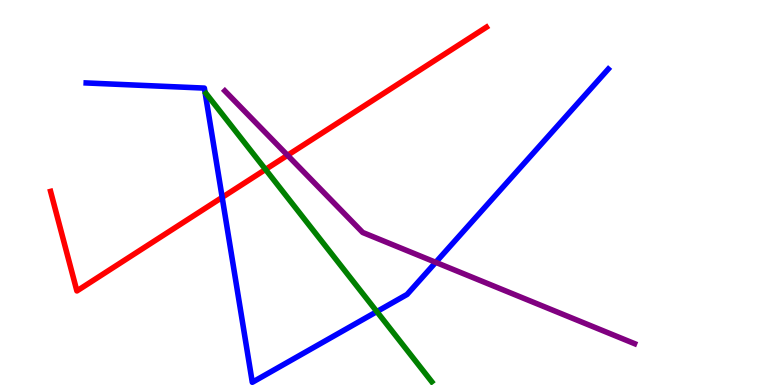[{'lines': ['blue', 'red'], 'intersections': [{'x': 2.87, 'y': 4.87}]}, {'lines': ['green', 'red'], 'intersections': [{'x': 3.43, 'y': 5.6}]}, {'lines': ['purple', 'red'], 'intersections': [{'x': 3.71, 'y': 5.97}]}, {'lines': ['blue', 'green'], 'intersections': [{'x': 4.86, 'y': 1.91}]}, {'lines': ['blue', 'purple'], 'intersections': [{'x': 5.62, 'y': 3.19}]}, {'lines': ['green', 'purple'], 'intersections': []}]